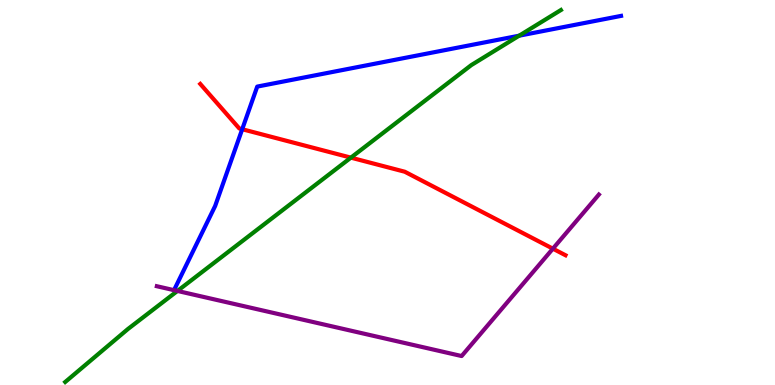[{'lines': ['blue', 'red'], 'intersections': [{'x': 3.13, 'y': 6.64}]}, {'lines': ['green', 'red'], 'intersections': [{'x': 4.53, 'y': 5.91}]}, {'lines': ['purple', 'red'], 'intersections': [{'x': 7.13, 'y': 3.54}]}, {'lines': ['blue', 'green'], 'intersections': [{'x': 6.7, 'y': 9.07}]}, {'lines': ['blue', 'purple'], 'intersections': []}, {'lines': ['green', 'purple'], 'intersections': [{'x': 2.29, 'y': 2.44}]}]